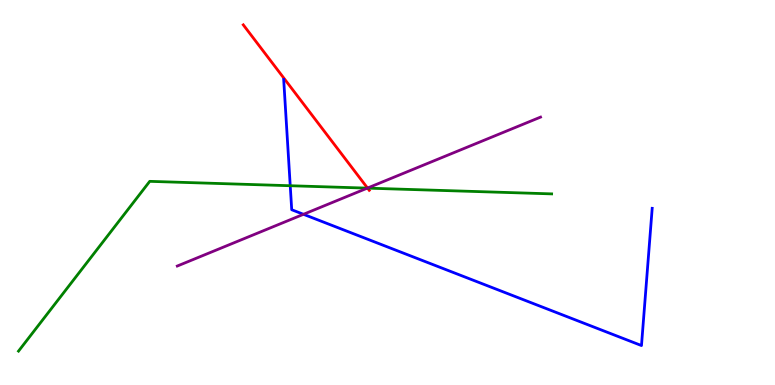[{'lines': ['blue', 'red'], 'intersections': []}, {'lines': ['green', 'red'], 'intersections': [{'x': 4.74, 'y': 5.11}]}, {'lines': ['purple', 'red'], 'intersections': [{'x': 4.74, 'y': 5.12}]}, {'lines': ['blue', 'green'], 'intersections': [{'x': 3.74, 'y': 5.18}]}, {'lines': ['blue', 'purple'], 'intersections': [{'x': 3.92, 'y': 4.43}]}, {'lines': ['green', 'purple'], 'intersections': [{'x': 4.74, 'y': 5.11}]}]